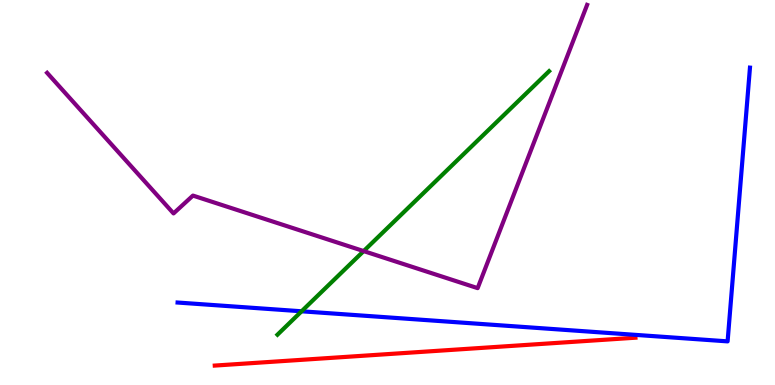[{'lines': ['blue', 'red'], 'intersections': []}, {'lines': ['green', 'red'], 'intersections': []}, {'lines': ['purple', 'red'], 'intersections': []}, {'lines': ['blue', 'green'], 'intersections': [{'x': 3.89, 'y': 1.91}]}, {'lines': ['blue', 'purple'], 'intersections': []}, {'lines': ['green', 'purple'], 'intersections': [{'x': 4.69, 'y': 3.48}]}]